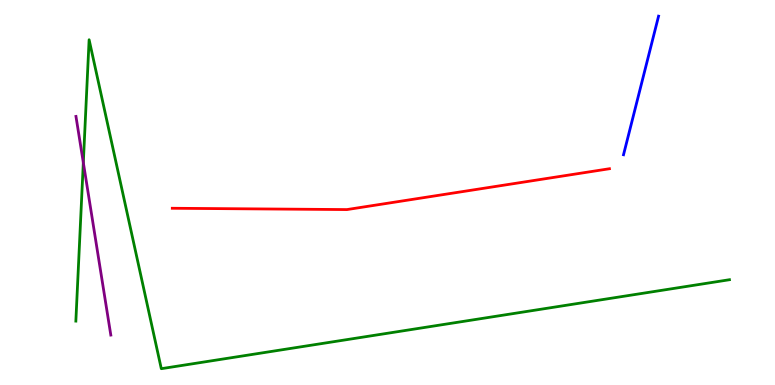[{'lines': ['blue', 'red'], 'intersections': []}, {'lines': ['green', 'red'], 'intersections': []}, {'lines': ['purple', 'red'], 'intersections': []}, {'lines': ['blue', 'green'], 'intersections': []}, {'lines': ['blue', 'purple'], 'intersections': []}, {'lines': ['green', 'purple'], 'intersections': [{'x': 1.08, 'y': 5.78}]}]